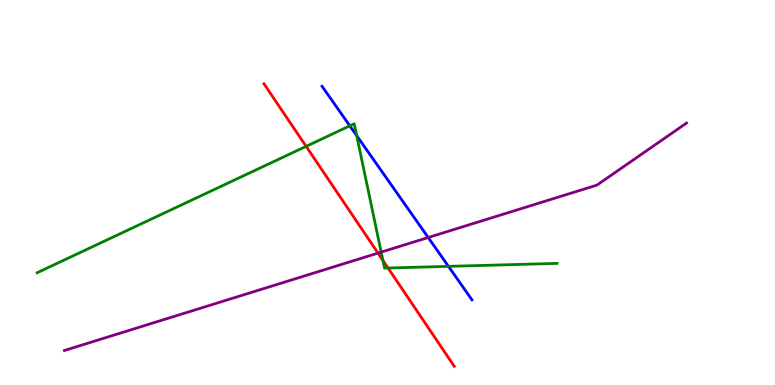[{'lines': ['blue', 'red'], 'intersections': []}, {'lines': ['green', 'red'], 'intersections': [{'x': 3.95, 'y': 6.2}, {'x': 4.94, 'y': 3.24}, {'x': 5.01, 'y': 3.04}]}, {'lines': ['purple', 'red'], 'intersections': [{'x': 4.88, 'y': 3.43}]}, {'lines': ['blue', 'green'], 'intersections': [{'x': 4.51, 'y': 6.73}, {'x': 4.6, 'y': 6.48}, {'x': 5.79, 'y': 3.08}]}, {'lines': ['blue', 'purple'], 'intersections': [{'x': 5.53, 'y': 3.83}]}, {'lines': ['green', 'purple'], 'intersections': [{'x': 4.92, 'y': 3.45}]}]